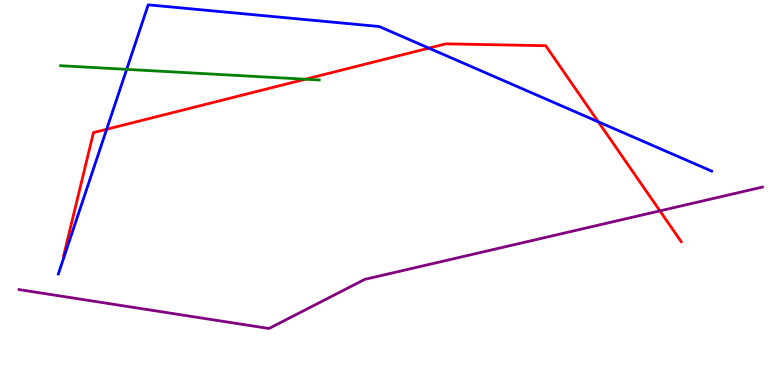[{'lines': ['blue', 'red'], 'intersections': [{'x': 1.38, 'y': 6.64}, {'x': 5.53, 'y': 8.75}, {'x': 7.72, 'y': 6.84}]}, {'lines': ['green', 'red'], 'intersections': [{'x': 3.94, 'y': 7.94}]}, {'lines': ['purple', 'red'], 'intersections': [{'x': 8.51, 'y': 4.52}]}, {'lines': ['blue', 'green'], 'intersections': [{'x': 1.63, 'y': 8.2}]}, {'lines': ['blue', 'purple'], 'intersections': []}, {'lines': ['green', 'purple'], 'intersections': []}]